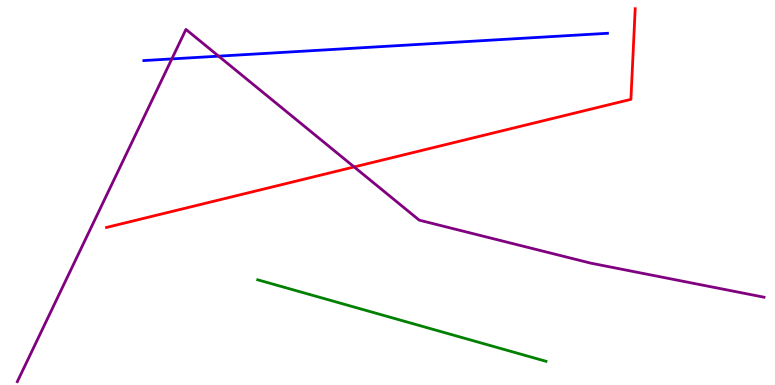[{'lines': ['blue', 'red'], 'intersections': []}, {'lines': ['green', 'red'], 'intersections': []}, {'lines': ['purple', 'red'], 'intersections': [{'x': 4.57, 'y': 5.66}]}, {'lines': ['blue', 'green'], 'intersections': []}, {'lines': ['blue', 'purple'], 'intersections': [{'x': 2.22, 'y': 8.47}, {'x': 2.82, 'y': 8.54}]}, {'lines': ['green', 'purple'], 'intersections': []}]